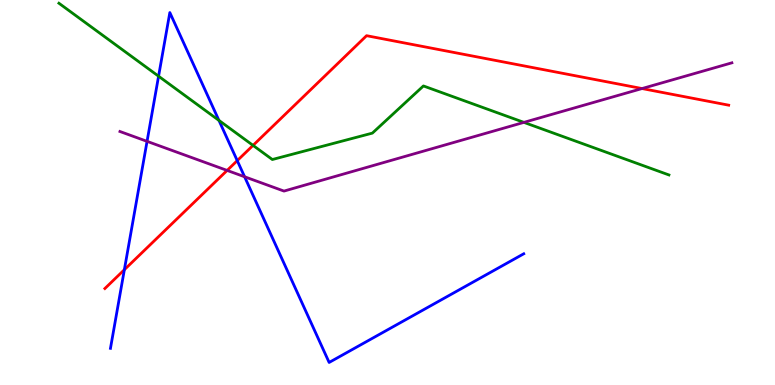[{'lines': ['blue', 'red'], 'intersections': [{'x': 1.6, 'y': 2.99}, {'x': 3.06, 'y': 5.83}]}, {'lines': ['green', 'red'], 'intersections': [{'x': 3.27, 'y': 6.22}]}, {'lines': ['purple', 'red'], 'intersections': [{'x': 2.93, 'y': 5.57}, {'x': 8.28, 'y': 7.7}]}, {'lines': ['blue', 'green'], 'intersections': [{'x': 2.05, 'y': 8.02}, {'x': 2.83, 'y': 6.87}]}, {'lines': ['blue', 'purple'], 'intersections': [{'x': 1.9, 'y': 6.33}, {'x': 3.16, 'y': 5.41}]}, {'lines': ['green', 'purple'], 'intersections': [{'x': 6.76, 'y': 6.82}]}]